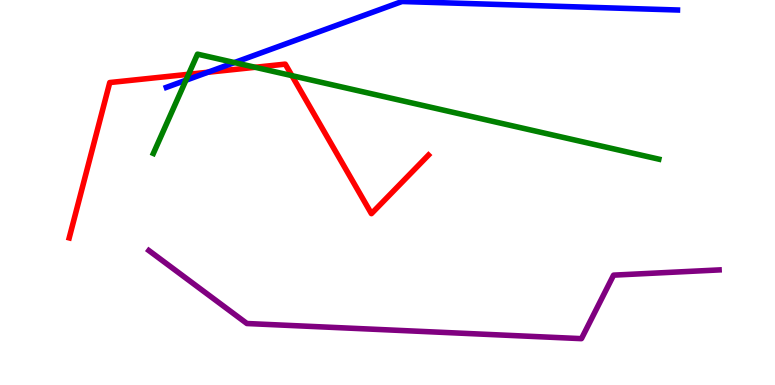[{'lines': ['blue', 'red'], 'intersections': [{'x': 2.68, 'y': 8.12}]}, {'lines': ['green', 'red'], 'intersections': [{'x': 2.43, 'y': 8.07}, {'x': 3.29, 'y': 8.25}, {'x': 3.77, 'y': 8.04}]}, {'lines': ['purple', 'red'], 'intersections': []}, {'lines': ['blue', 'green'], 'intersections': [{'x': 2.4, 'y': 7.92}, {'x': 3.03, 'y': 8.37}]}, {'lines': ['blue', 'purple'], 'intersections': []}, {'lines': ['green', 'purple'], 'intersections': []}]